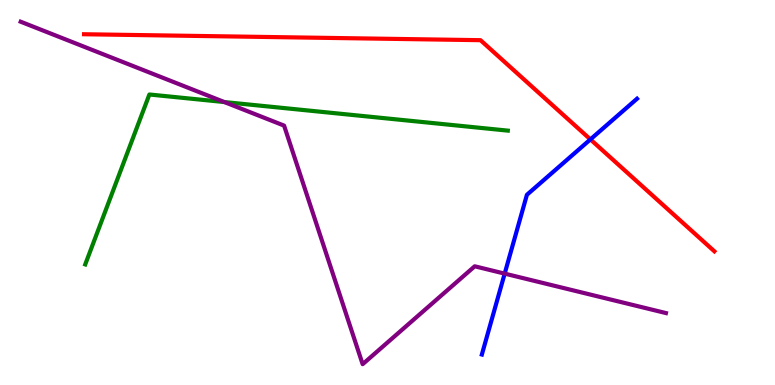[{'lines': ['blue', 'red'], 'intersections': [{'x': 7.62, 'y': 6.38}]}, {'lines': ['green', 'red'], 'intersections': []}, {'lines': ['purple', 'red'], 'intersections': []}, {'lines': ['blue', 'green'], 'intersections': []}, {'lines': ['blue', 'purple'], 'intersections': [{'x': 6.51, 'y': 2.89}]}, {'lines': ['green', 'purple'], 'intersections': [{'x': 2.89, 'y': 7.35}]}]